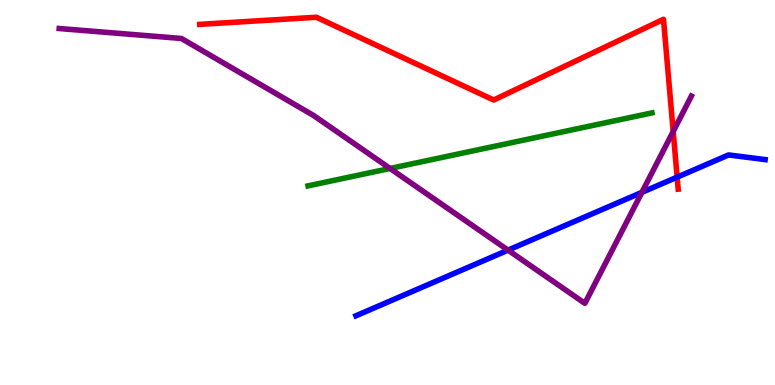[{'lines': ['blue', 'red'], 'intersections': [{'x': 8.74, 'y': 5.4}]}, {'lines': ['green', 'red'], 'intersections': []}, {'lines': ['purple', 'red'], 'intersections': [{'x': 8.69, 'y': 6.59}]}, {'lines': ['blue', 'green'], 'intersections': []}, {'lines': ['blue', 'purple'], 'intersections': [{'x': 6.56, 'y': 3.5}, {'x': 8.28, 'y': 5.0}]}, {'lines': ['green', 'purple'], 'intersections': [{'x': 5.03, 'y': 5.62}]}]